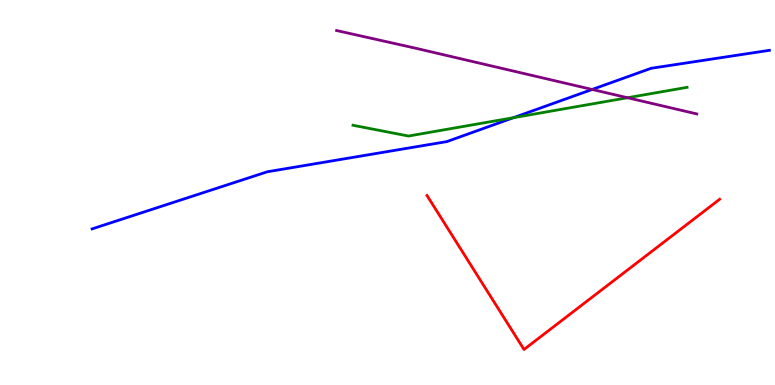[{'lines': ['blue', 'red'], 'intersections': []}, {'lines': ['green', 'red'], 'intersections': []}, {'lines': ['purple', 'red'], 'intersections': []}, {'lines': ['blue', 'green'], 'intersections': [{'x': 6.63, 'y': 6.94}]}, {'lines': ['blue', 'purple'], 'intersections': [{'x': 7.64, 'y': 7.68}]}, {'lines': ['green', 'purple'], 'intersections': [{'x': 8.1, 'y': 7.46}]}]